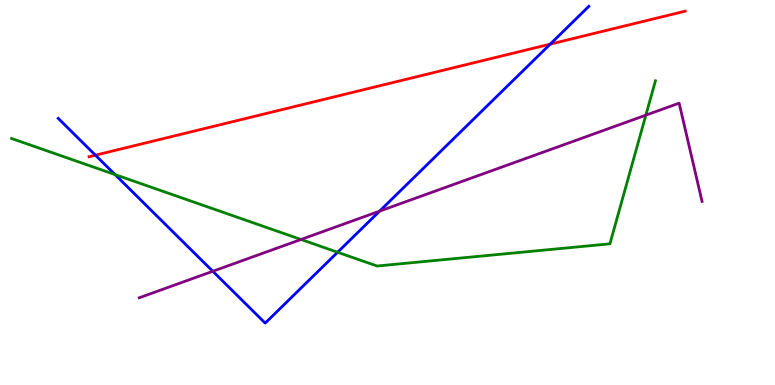[{'lines': ['blue', 'red'], 'intersections': [{'x': 1.23, 'y': 5.97}, {'x': 7.1, 'y': 8.85}]}, {'lines': ['green', 'red'], 'intersections': []}, {'lines': ['purple', 'red'], 'intersections': []}, {'lines': ['blue', 'green'], 'intersections': [{'x': 1.48, 'y': 5.46}, {'x': 4.36, 'y': 3.45}]}, {'lines': ['blue', 'purple'], 'intersections': [{'x': 2.75, 'y': 2.95}, {'x': 4.9, 'y': 4.52}]}, {'lines': ['green', 'purple'], 'intersections': [{'x': 3.88, 'y': 3.78}, {'x': 8.33, 'y': 7.01}]}]